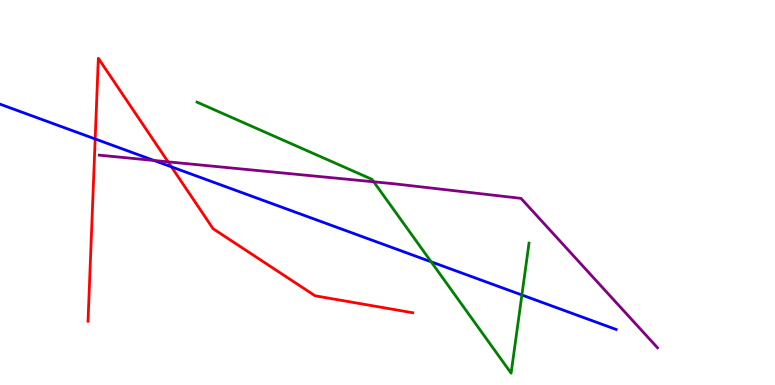[{'lines': ['blue', 'red'], 'intersections': [{'x': 1.23, 'y': 6.39}, {'x': 2.21, 'y': 5.67}]}, {'lines': ['green', 'red'], 'intersections': []}, {'lines': ['purple', 'red'], 'intersections': [{'x': 2.17, 'y': 5.8}]}, {'lines': ['blue', 'green'], 'intersections': [{'x': 5.56, 'y': 3.2}, {'x': 6.73, 'y': 2.34}]}, {'lines': ['blue', 'purple'], 'intersections': [{'x': 1.99, 'y': 5.83}]}, {'lines': ['green', 'purple'], 'intersections': [{'x': 4.82, 'y': 5.28}]}]